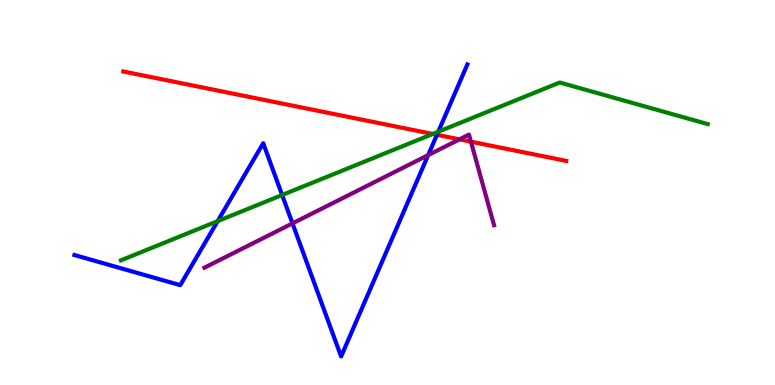[{'lines': ['blue', 'red'], 'intersections': [{'x': 5.64, 'y': 6.5}]}, {'lines': ['green', 'red'], 'intersections': [{'x': 5.58, 'y': 6.52}]}, {'lines': ['purple', 'red'], 'intersections': [{'x': 5.93, 'y': 6.38}, {'x': 6.08, 'y': 6.32}]}, {'lines': ['blue', 'green'], 'intersections': [{'x': 2.81, 'y': 4.26}, {'x': 3.64, 'y': 4.93}, {'x': 5.66, 'y': 6.58}]}, {'lines': ['blue', 'purple'], 'intersections': [{'x': 3.77, 'y': 4.2}, {'x': 5.52, 'y': 5.97}]}, {'lines': ['green', 'purple'], 'intersections': []}]